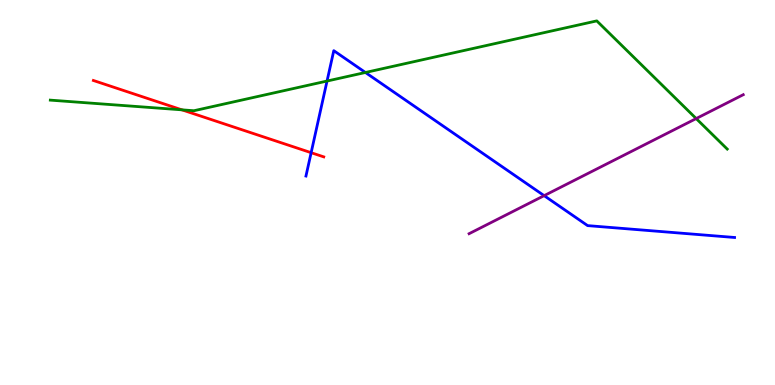[{'lines': ['blue', 'red'], 'intersections': [{'x': 4.01, 'y': 6.03}]}, {'lines': ['green', 'red'], 'intersections': [{'x': 2.35, 'y': 7.15}]}, {'lines': ['purple', 'red'], 'intersections': []}, {'lines': ['blue', 'green'], 'intersections': [{'x': 4.22, 'y': 7.89}, {'x': 4.72, 'y': 8.12}]}, {'lines': ['blue', 'purple'], 'intersections': [{'x': 7.02, 'y': 4.92}]}, {'lines': ['green', 'purple'], 'intersections': [{'x': 8.98, 'y': 6.92}]}]